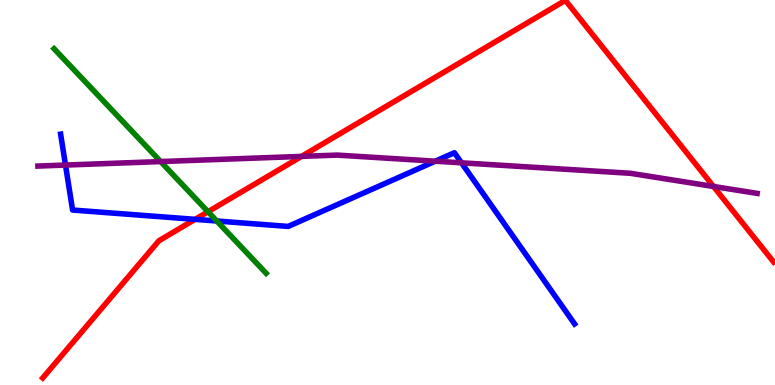[{'lines': ['blue', 'red'], 'intersections': [{'x': 2.52, 'y': 4.3}]}, {'lines': ['green', 'red'], 'intersections': [{'x': 2.68, 'y': 4.5}]}, {'lines': ['purple', 'red'], 'intersections': [{'x': 3.89, 'y': 5.94}, {'x': 9.21, 'y': 5.16}]}, {'lines': ['blue', 'green'], 'intersections': [{'x': 2.8, 'y': 4.26}]}, {'lines': ['blue', 'purple'], 'intersections': [{'x': 0.845, 'y': 5.71}, {'x': 5.62, 'y': 5.81}, {'x': 5.95, 'y': 5.77}]}, {'lines': ['green', 'purple'], 'intersections': [{'x': 2.07, 'y': 5.8}]}]